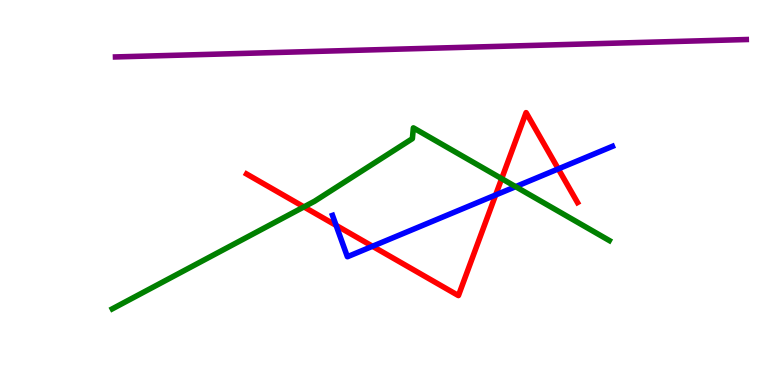[{'lines': ['blue', 'red'], 'intersections': [{'x': 4.34, 'y': 4.15}, {'x': 4.81, 'y': 3.6}, {'x': 6.4, 'y': 4.94}, {'x': 7.2, 'y': 5.61}]}, {'lines': ['green', 'red'], 'intersections': [{'x': 3.92, 'y': 4.63}, {'x': 6.47, 'y': 5.36}]}, {'lines': ['purple', 'red'], 'intersections': []}, {'lines': ['blue', 'green'], 'intersections': [{'x': 6.65, 'y': 5.15}]}, {'lines': ['blue', 'purple'], 'intersections': []}, {'lines': ['green', 'purple'], 'intersections': []}]